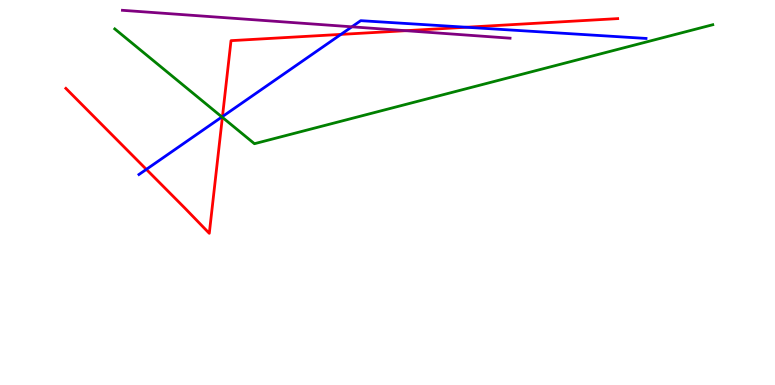[{'lines': ['blue', 'red'], 'intersections': [{'x': 1.89, 'y': 5.6}, {'x': 2.87, 'y': 6.97}, {'x': 4.4, 'y': 9.11}, {'x': 6.02, 'y': 9.29}]}, {'lines': ['green', 'red'], 'intersections': [{'x': 2.87, 'y': 6.95}]}, {'lines': ['purple', 'red'], 'intersections': [{'x': 5.24, 'y': 9.2}]}, {'lines': ['blue', 'green'], 'intersections': [{'x': 2.86, 'y': 6.96}]}, {'lines': ['blue', 'purple'], 'intersections': [{'x': 4.54, 'y': 9.3}]}, {'lines': ['green', 'purple'], 'intersections': []}]